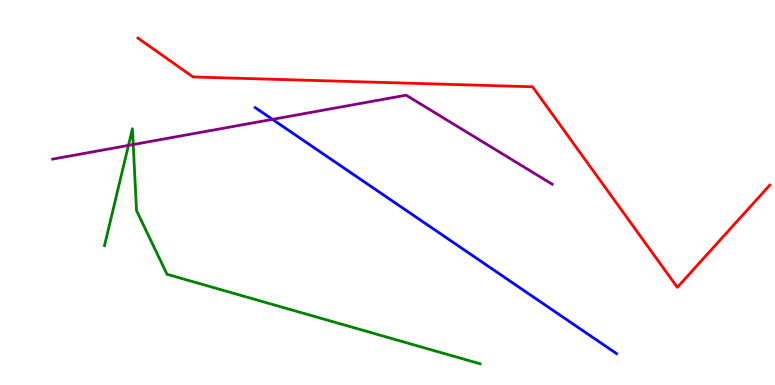[{'lines': ['blue', 'red'], 'intersections': []}, {'lines': ['green', 'red'], 'intersections': []}, {'lines': ['purple', 'red'], 'intersections': []}, {'lines': ['blue', 'green'], 'intersections': []}, {'lines': ['blue', 'purple'], 'intersections': [{'x': 3.52, 'y': 6.9}]}, {'lines': ['green', 'purple'], 'intersections': [{'x': 1.66, 'y': 6.22}, {'x': 1.72, 'y': 6.25}]}]